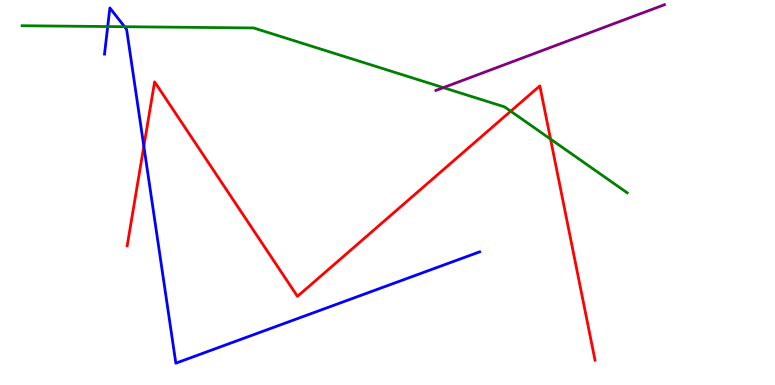[{'lines': ['blue', 'red'], 'intersections': [{'x': 1.86, 'y': 6.2}]}, {'lines': ['green', 'red'], 'intersections': [{'x': 6.59, 'y': 7.11}, {'x': 7.1, 'y': 6.39}]}, {'lines': ['purple', 'red'], 'intersections': []}, {'lines': ['blue', 'green'], 'intersections': [{'x': 1.39, 'y': 9.31}, {'x': 1.61, 'y': 9.31}]}, {'lines': ['blue', 'purple'], 'intersections': []}, {'lines': ['green', 'purple'], 'intersections': [{'x': 5.72, 'y': 7.72}]}]